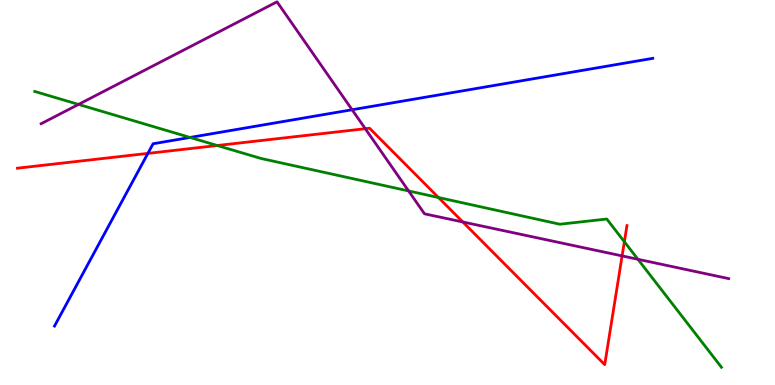[{'lines': ['blue', 'red'], 'intersections': [{'x': 1.91, 'y': 6.02}]}, {'lines': ['green', 'red'], 'intersections': [{'x': 2.8, 'y': 6.22}, {'x': 5.66, 'y': 4.87}, {'x': 8.06, 'y': 3.72}]}, {'lines': ['purple', 'red'], 'intersections': [{'x': 4.71, 'y': 6.66}, {'x': 5.97, 'y': 4.23}, {'x': 8.03, 'y': 3.35}]}, {'lines': ['blue', 'green'], 'intersections': [{'x': 2.45, 'y': 6.43}]}, {'lines': ['blue', 'purple'], 'intersections': [{'x': 4.54, 'y': 7.15}]}, {'lines': ['green', 'purple'], 'intersections': [{'x': 1.01, 'y': 7.29}, {'x': 5.27, 'y': 5.04}, {'x': 8.23, 'y': 3.27}]}]